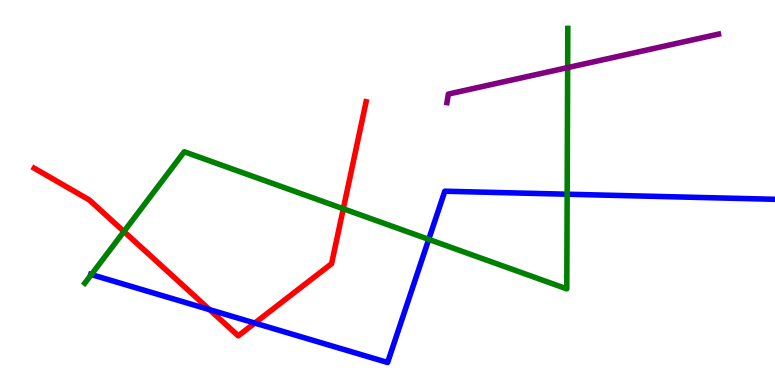[{'lines': ['blue', 'red'], 'intersections': [{'x': 2.7, 'y': 1.96}, {'x': 3.29, 'y': 1.61}]}, {'lines': ['green', 'red'], 'intersections': [{'x': 1.6, 'y': 3.99}, {'x': 4.43, 'y': 4.58}]}, {'lines': ['purple', 'red'], 'intersections': []}, {'lines': ['blue', 'green'], 'intersections': [{'x': 1.18, 'y': 2.87}, {'x': 5.53, 'y': 3.78}, {'x': 7.32, 'y': 4.96}]}, {'lines': ['blue', 'purple'], 'intersections': []}, {'lines': ['green', 'purple'], 'intersections': [{'x': 7.32, 'y': 8.24}]}]